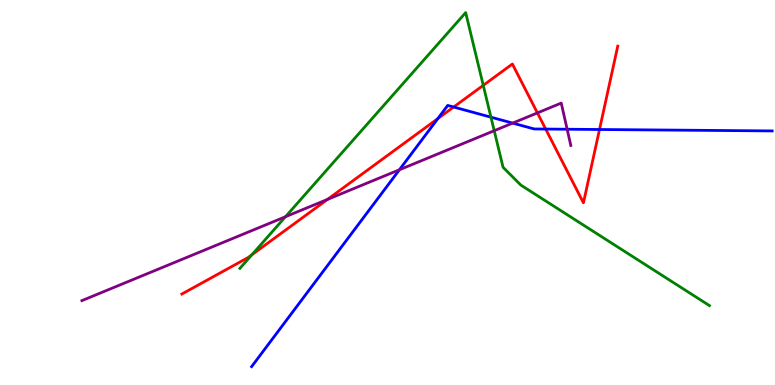[{'lines': ['blue', 'red'], 'intersections': [{'x': 5.65, 'y': 6.92}, {'x': 5.85, 'y': 7.22}, {'x': 7.04, 'y': 6.65}, {'x': 7.74, 'y': 6.64}]}, {'lines': ['green', 'red'], 'intersections': [{'x': 3.25, 'y': 3.38}, {'x': 6.24, 'y': 7.78}]}, {'lines': ['purple', 'red'], 'intersections': [{'x': 4.23, 'y': 4.82}, {'x': 6.93, 'y': 7.07}]}, {'lines': ['blue', 'green'], 'intersections': [{'x': 6.33, 'y': 6.96}]}, {'lines': ['blue', 'purple'], 'intersections': [{'x': 5.15, 'y': 5.59}, {'x': 6.61, 'y': 6.8}, {'x': 7.32, 'y': 6.64}]}, {'lines': ['green', 'purple'], 'intersections': [{'x': 3.68, 'y': 4.37}, {'x': 6.38, 'y': 6.61}]}]